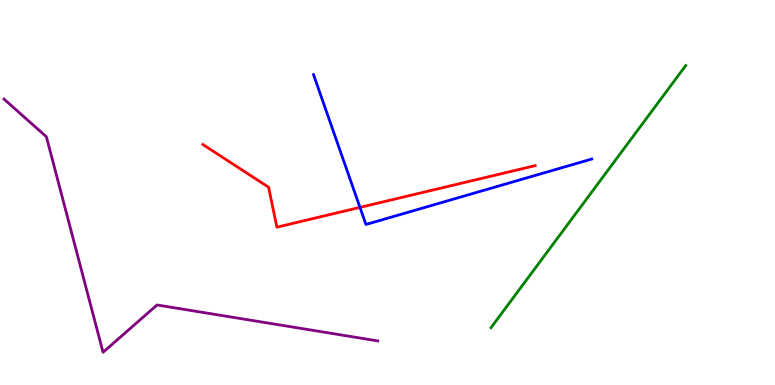[{'lines': ['blue', 'red'], 'intersections': [{'x': 4.64, 'y': 4.61}]}, {'lines': ['green', 'red'], 'intersections': []}, {'lines': ['purple', 'red'], 'intersections': []}, {'lines': ['blue', 'green'], 'intersections': []}, {'lines': ['blue', 'purple'], 'intersections': []}, {'lines': ['green', 'purple'], 'intersections': []}]